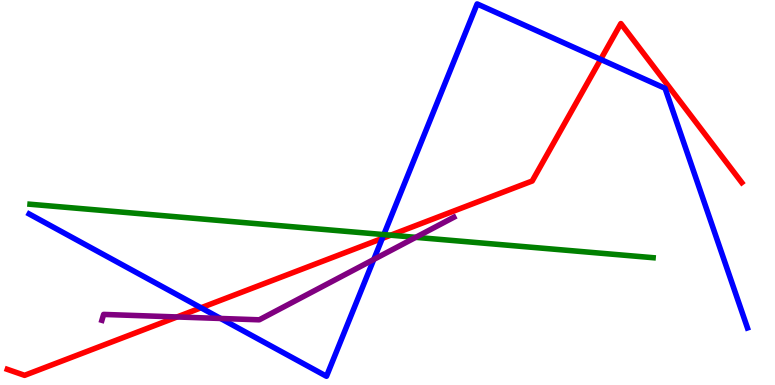[{'lines': ['blue', 'red'], 'intersections': [{'x': 2.59, 'y': 2.01}, {'x': 4.93, 'y': 3.81}, {'x': 7.75, 'y': 8.46}]}, {'lines': ['green', 'red'], 'intersections': [{'x': 5.04, 'y': 3.89}]}, {'lines': ['purple', 'red'], 'intersections': [{'x': 2.28, 'y': 1.77}]}, {'lines': ['blue', 'green'], 'intersections': [{'x': 4.95, 'y': 3.91}]}, {'lines': ['blue', 'purple'], 'intersections': [{'x': 2.85, 'y': 1.73}, {'x': 4.82, 'y': 3.26}]}, {'lines': ['green', 'purple'], 'intersections': [{'x': 5.36, 'y': 3.84}]}]